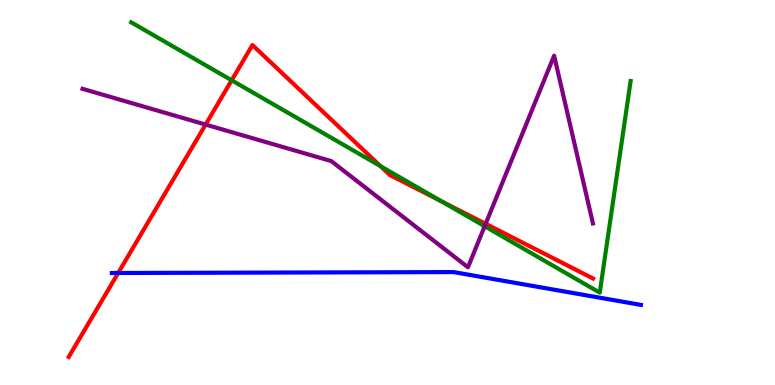[{'lines': ['blue', 'red'], 'intersections': [{'x': 1.52, 'y': 2.91}]}, {'lines': ['green', 'red'], 'intersections': [{'x': 2.99, 'y': 7.91}, {'x': 4.91, 'y': 5.69}, {'x': 5.69, 'y': 4.77}]}, {'lines': ['purple', 'red'], 'intersections': [{'x': 2.65, 'y': 6.76}, {'x': 6.27, 'y': 4.19}]}, {'lines': ['blue', 'green'], 'intersections': []}, {'lines': ['blue', 'purple'], 'intersections': []}, {'lines': ['green', 'purple'], 'intersections': [{'x': 6.25, 'y': 4.12}]}]